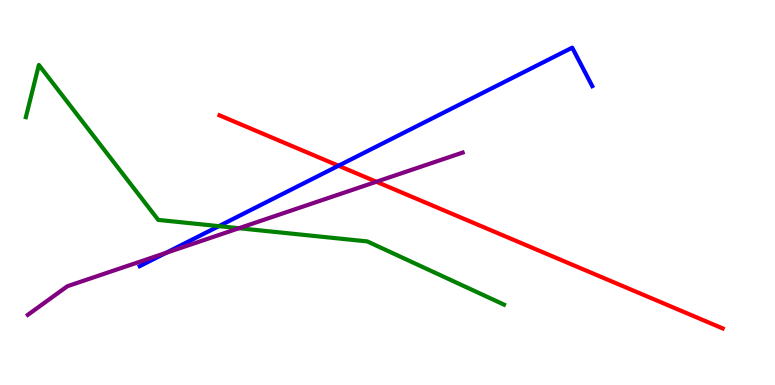[{'lines': ['blue', 'red'], 'intersections': [{'x': 4.37, 'y': 5.7}]}, {'lines': ['green', 'red'], 'intersections': []}, {'lines': ['purple', 'red'], 'intersections': [{'x': 4.86, 'y': 5.28}]}, {'lines': ['blue', 'green'], 'intersections': [{'x': 2.82, 'y': 4.13}]}, {'lines': ['blue', 'purple'], 'intersections': [{'x': 2.14, 'y': 3.43}]}, {'lines': ['green', 'purple'], 'intersections': [{'x': 3.08, 'y': 4.07}]}]